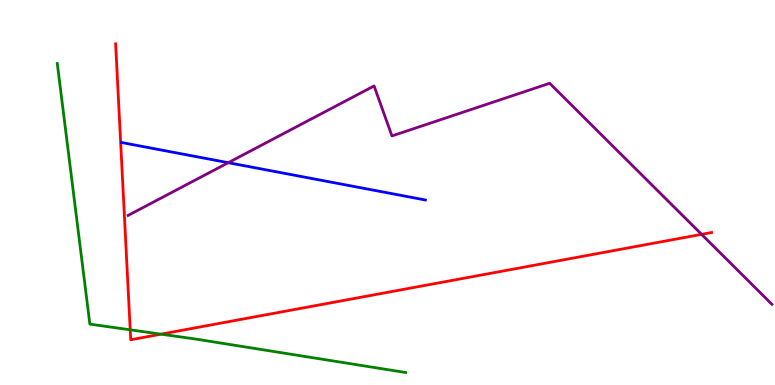[{'lines': ['blue', 'red'], 'intersections': []}, {'lines': ['green', 'red'], 'intersections': [{'x': 1.68, 'y': 1.43}, {'x': 2.08, 'y': 1.32}]}, {'lines': ['purple', 'red'], 'intersections': [{'x': 9.05, 'y': 3.91}]}, {'lines': ['blue', 'green'], 'intersections': []}, {'lines': ['blue', 'purple'], 'intersections': [{'x': 2.95, 'y': 5.77}]}, {'lines': ['green', 'purple'], 'intersections': []}]